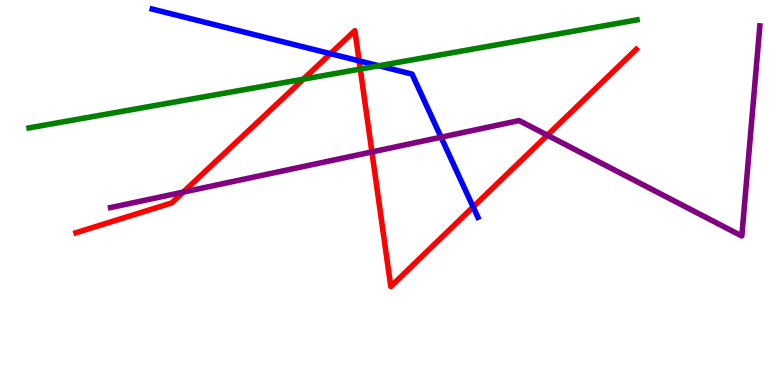[{'lines': ['blue', 'red'], 'intersections': [{'x': 4.26, 'y': 8.61}, {'x': 4.63, 'y': 8.42}, {'x': 6.1, 'y': 4.62}]}, {'lines': ['green', 'red'], 'intersections': [{'x': 3.91, 'y': 7.94}, {'x': 4.65, 'y': 8.21}]}, {'lines': ['purple', 'red'], 'intersections': [{'x': 2.36, 'y': 5.01}, {'x': 4.8, 'y': 6.05}, {'x': 7.06, 'y': 6.49}]}, {'lines': ['blue', 'green'], 'intersections': [{'x': 4.89, 'y': 8.29}]}, {'lines': ['blue', 'purple'], 'intersections': [{'x': 5.69, 'y': 6.44}]}, {'lines': ['green', 'purple'], 'intersections': []}]